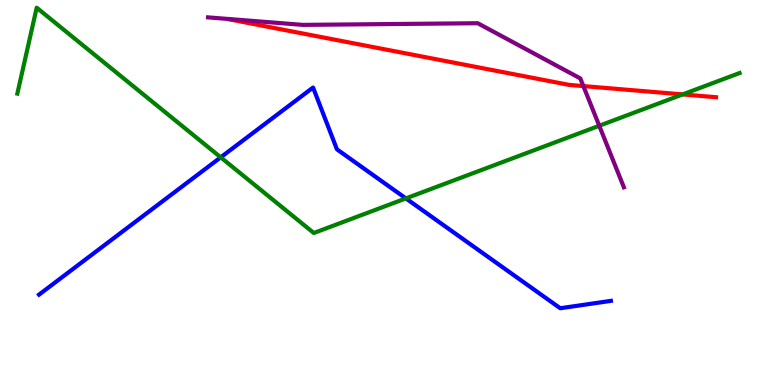[{'lines': ['blue', 'red'], 'intersections': []}, {'lines': ['green', 'red'], 'intersections': [{'x': 8.81, 'y': 7.55}]}, {'lines': ['purple', 'red'], 'intersections': [{'x': 7.53, 'y': 7.76}]}, {'lines': ['blue', 'green'], 'intersections': [{'x': 2.85, 'y': 5.91}, {'x': 5.24, 'y': 4.85}]}, {'lines': ['blue', 'purple'], 'intersections': []}, {'lines': ['green', 'purple'], 'intersections': [{'x': 7.73, 'y': 6.73}]}]